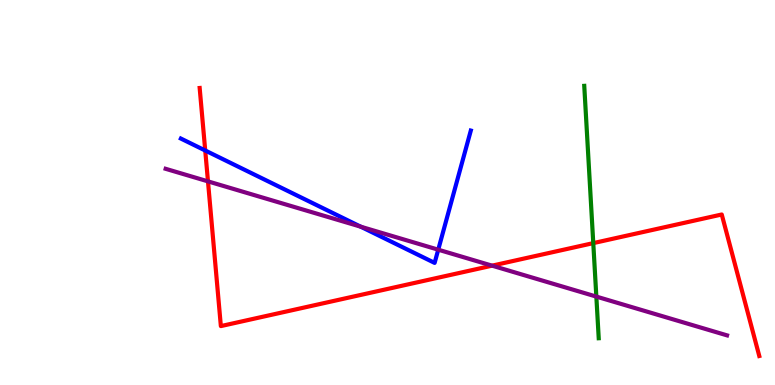[{'lines': ['blue', 'red'], 'intersections': [{'x': 2.65, 'y': 6.09}]}, {'lines': ['green', 'red'], 'intersections': [{'x': 7.66, 'y': 3.69}]}, {'lines': ['purple', 'red'], 'intersections': [{'x': 2.68, 'y': 5.29}, {'x': 6.35, 'y': 3.1}]}, {'lines': ['blue', 'green'], 'intersections': []}, {'lines': ['blue', 'purple'], 'intersections': [{'x': 4.65, 'y': 4.11}, {'x': 5.65, 'y': 3.51}]}, {'lines': ['green', 'purple'], 'intersections': [{'x': 7.69, 'y': 2.3}]}]